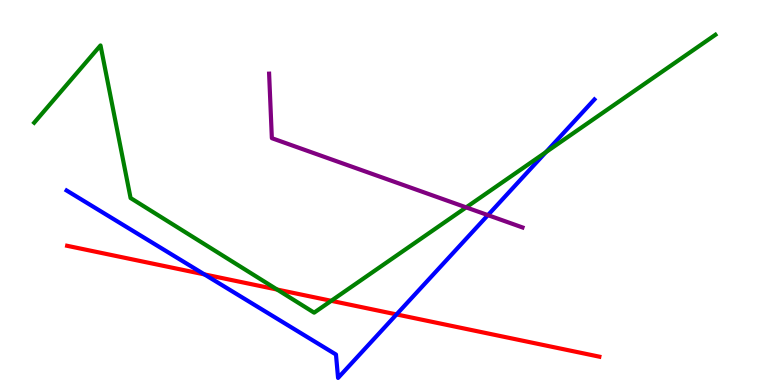[{'lines': ['blue', 'red'], 'intersections': [{'x': 2.64, 'y': 2.87}, {'x': 5.12, 'y': 1.83}]}, {'lines': ['green', 'red'], 'intersections': [{'x': 3.58, 'y': 2.48}, {'x': 4.27, 'y': 2.19}]}, {'lines': ['purple', 'red'], 'intersections': []}, {'lines': ['blue', 'green'], 'intersections': [{'x': 7.04, 'y': 6.05}]}, {'lines': ['blue', 'purple'], 'intersections': [{'x': 6.3, 'y': 4.41}]}, {'lines': ['green', 'purple'], 'intersections': [{'x': 6.01, 'y': 4.61}]}]